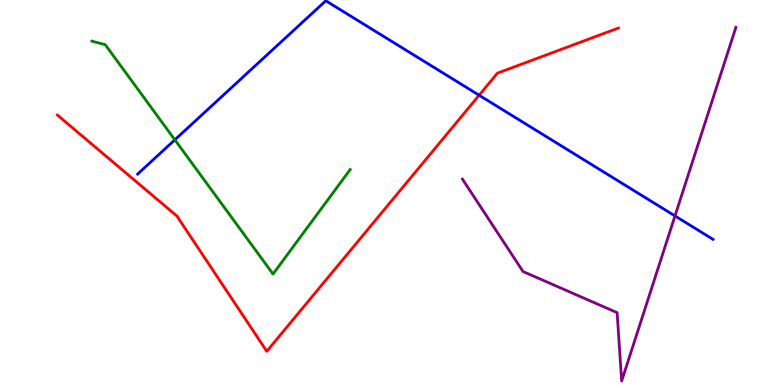[{'lines': ['blue', 'red'], 'intersections': [{'x': 6.18, 'y': 7.53}]}, {'lines': ['green', 'red'], 'intersections': []}, {'lines': ['purple', 'red'], 'intersections': []}, {'lines': ['blue', 'green'], 'intersections': [{'x': 2.26, 'y': 6.37}]}, {'lines': ['blue', 'purple'], 'intersections': [{'x': 8.71, 'y': 4.39}]}, {'lines': ['green', 'purple'], 'intersections': []}]